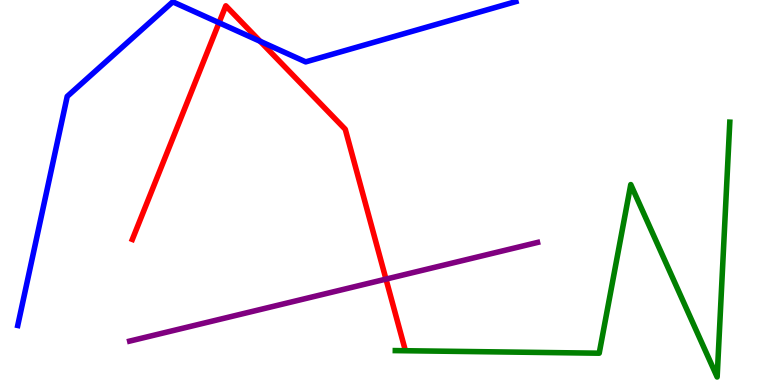[{'lines': ['blue', 'red'], 'intersections': [{'x': 2.83, 'y': 9.41}, {'x': 3.36, 'y': 8.93}]}, {'lines': ['green', 'red'], 'intersections': []}, {'lines': ['purple', 'red'], 'intersections': [{'x': 4.98, 'y': 2.75}]}, {'lines': ['blue', 'green'], 'intersections': []}, {'lines': ['blue', 'purple'], 'intersections': []}, {'lines': ['green', 'purple'], 'intersections': []}]